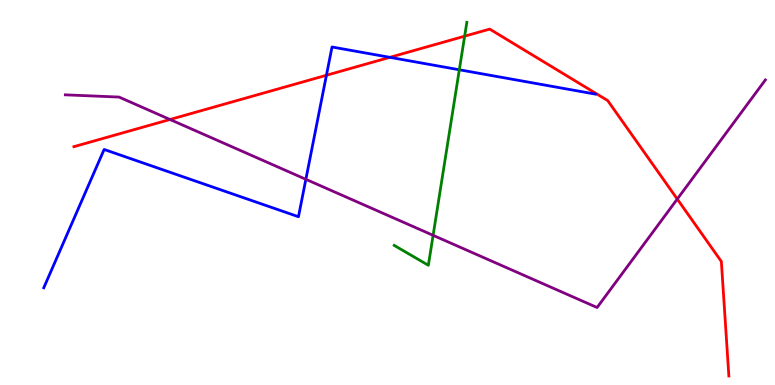[{'lines': ['blue', 'red'], 'intersections': [{'x': 4.21, 'y': 8.05}, {'x': 5.03, 'y': 8.51}]}, {'lines': ['green', 'red'], 'intersections': [{'x': 6.0, 'y': 9.06}]}, {'lines': ['purple', 'red'], 'intersections': [{'x': 2.19, 'y': 6.9}, {'x': 8.74, 'y': 4.83}]}, {'lines': ['blue', 'green'], 'intersections': [{'x': 5.93, 'y': 8.19}]}, {'lines': ['blue', 'purple'], 'intersections': [{'x': 3.95, 'y': 5.34}]}, {'lines': ['green', 'purple'], 'intersections': [{'x': 5.59, 'y': 3.89}]}]